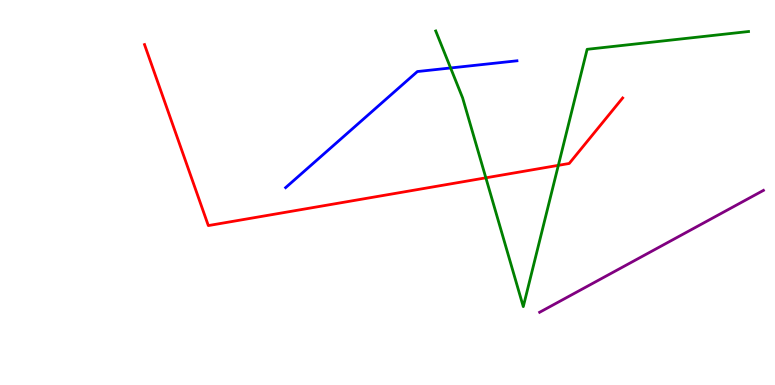[{'lines': ['blue', 'red'], 'intersections': []}, {'lines': ['green', 'red'], 'intersections': [{'x': 6.27, 'y': 5.38}, {'x': 7.2, 'y': 5.71}]}, {'lines': ['purple', 'red'], 'intersections': []}, {'lines': ['blue', 'green'], 'intersections': [{'x': 5.81, 'y': 8.23}]}, {'lines': ['blue', 'purple'], 'intersections': []}, {'lines': ['green', 'purple'], 'intersections': []}]